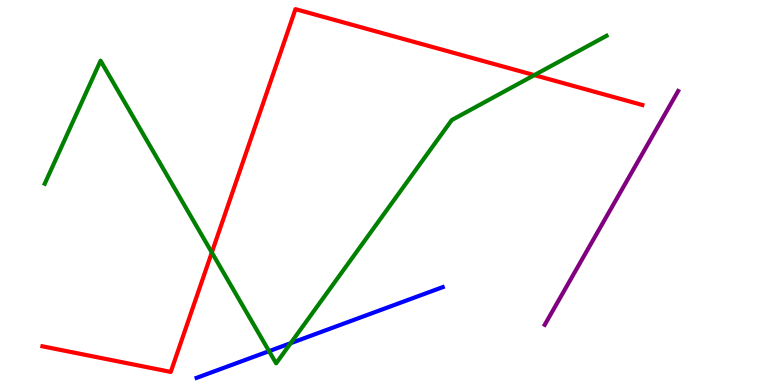[{'lines': ['blue', 'red'], 'intersections': []}, {'lines': ['green', 'red'], 'intersections': [{'x': 2.73, 'y': 3.44}, {'x': 6.89, 'y': 8.05}]}, {'lines': ['purple', 'red'], 'intersections': []}, {'lines': ['blue', 'green'], 'intersections': [{'x': 3.47, 'y': 0.879}, {'x': 3.75, 'y': 1.09}]}, {'lines': ['blue', 'purple'], 'intersections': []}, {'lines': ['green', 'purple'], 'intersections': []}]